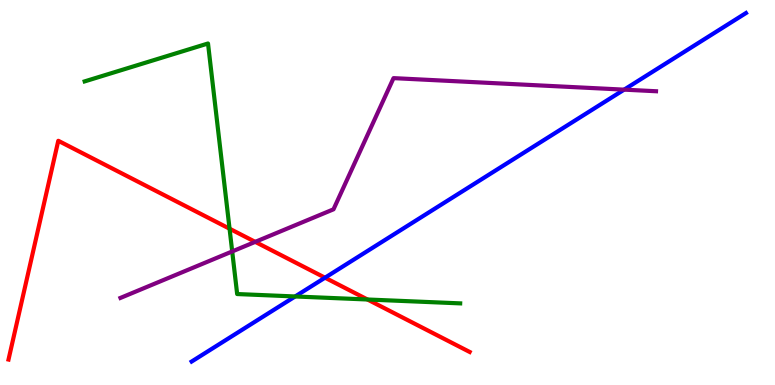[{'lines': ['blue', 'red'], 'intersections': [{'x': 4.19, 'y': 2.79}]}, {'lines': ['green', 'red'], 'intersections': [{'x': 2.96, 'y': 4.06}, {'x': 4.74, 'y': 2.22}]}, {'lines': ['purple', 'red'], 'intersections': [{'x': 3.29, 'y': 3.72}]}, {'lines': ['blue', 'green'], 'intersections': [{'x': 3.81, 'y': 2.3}]}, {'lines': ['blue', 'purple'], 'intersections': [{'x': 8.05, 'y': 7.67}]}, {'lines': ['green', 'purple'], 'intersections': [{'x': 3.0, 'y': 3.47}]}]